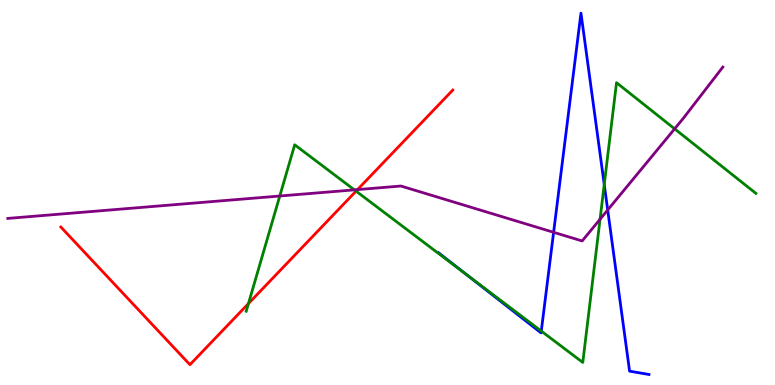[{'lines': ['blue', 'red'], 'intersections': []}, {'lines': ['green', 'red'], 'intersections': [{'x': 3.21, 'y': 2.12}, {'x': 4.59, 'y': 5.04}]}, {'lines': ['purple', 'red'], 'intersections': [{'x': 4.61, 'y': 5.08}]}, {'lines': ['blue', 'green'], 'intersections': [{'x': 6.01, 'y': 2.89}, {'x': 6.98, 'y': 1.4}, {'x': 7.8, 'y': 5.21}]}, {'lines': ['blue', 'purple'], 'intersections': [{'x': 7.14, 'y': 3.97}, {'x': 7.84, 'y': 4.55}]}, {'lines': ['green', 'purple'], 'intersections': [{'x': 3.61, 'y': 4.91}, {'x': 4.57, 'y': 5.07}, {'x': 7.74, 'y': 4.31}, {'x': 8.7, 'y': 6.65}]}]